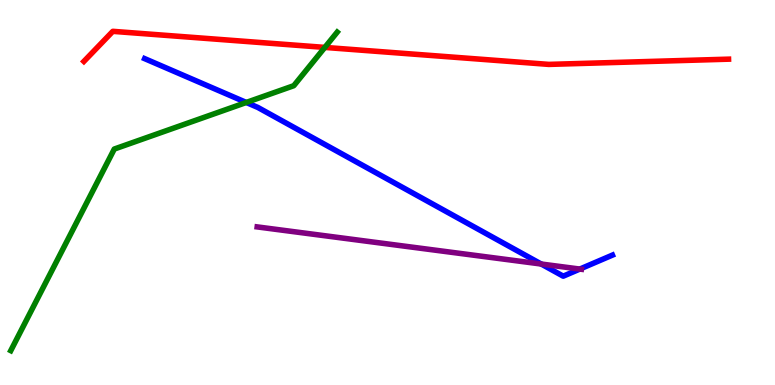[{'lines': ['blue', 'red'], 'intersections': []}, {'lines': ['green', 'red'], 'intersections': [{'x': 4.19, 'y': 8.77}]}, {'lines': ['purple', 'red'], 'intersections': []}, {'lines': ['blue', 'green'], 'intersections': [{'x': 3.18, 'y': 7.34}]}, {'lines': ['blue', 'purple'], 'intersections': [{'x': 6.98, 'y': 3.14}, {'x': 7.48, 'y': 3.01}]}, {'lines': ['green', 'purple'], 'intersections': []}]